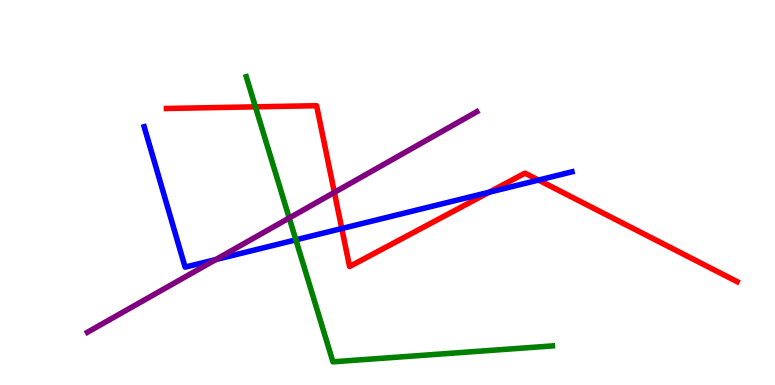[{'lines': ['blue', 'red'], 'intersections': [{'x': 4.41, 'y': 4.06}, {'x': 6.31, 'y': 5.01}, {'x': 6.95, 'y': 5.32}]}, {'lines': ['green', 'red'], 'intersections': [{'x': 3.3, 'y': 7.23}]}, {'lines': ['purple', 'red'], 'intersections': [{'x': 4.31, 'y': 5.0}]}, {'lines': ['blue', 'green'], 'intersections': [{'x': 3.82, 'y': 3.77}]}, {'lines': ['blue', 'purple'], 'intersections': [{'x': 2.78, 'y': 3.26}]}, {'lines': ['green', 'purple'], 'intersections': [{'x': 3.73, 'y': 4.34}]}]